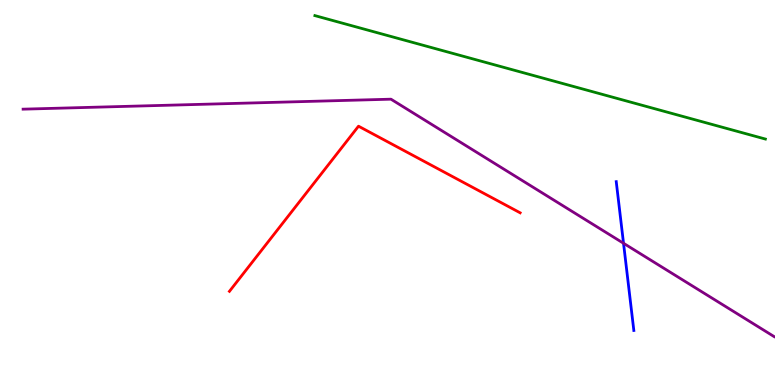[{'lines': ['blue', 'red'], 'intersections': []}, {'lines': ['green', 'red'], 'intersections': []}, {'lines': ['purple', 'red'], 'intersections': []}, {'lines': ['blue', 'green'], 'intersections': []}, {'lines': ['blue', 'purple'], 'intersections': [{'x': 8.05, 'y': 3.68}]}, {'lines': ['green', 'purple'], 'intersections': []}]